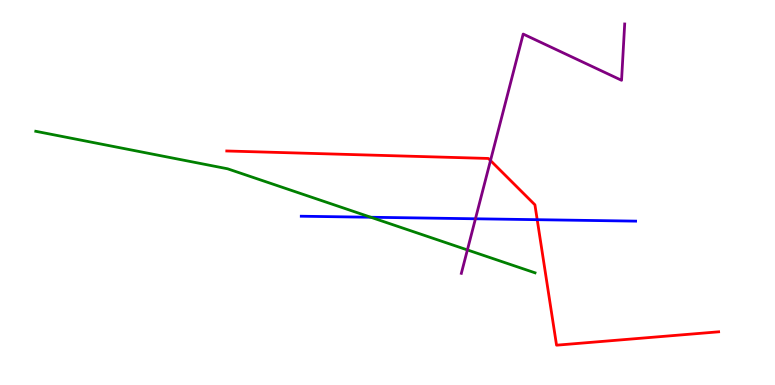[{'lines': ['blue', 'red'], 'intersections': [{'x': 6.93, 'y': 4.29}]}, {'lines': ['green', 'red'], 'intersections': []}, {'lines': ['purple', 'red'], 'intersections': [{'x': 6.33, 'y': 5.83}]}, {'lines': ['blue', 'green'], 'intersections': [{'x': 4.78, 'y': 4.36}]}, {'lines': ['blue', 'purple'], 'intersections': [{'x': 6.13, 'y': 4.32}]}, {'lines': ['green', 'purple'], 'intersections': [{'x': 6.03, 'y': 3.51}]}]